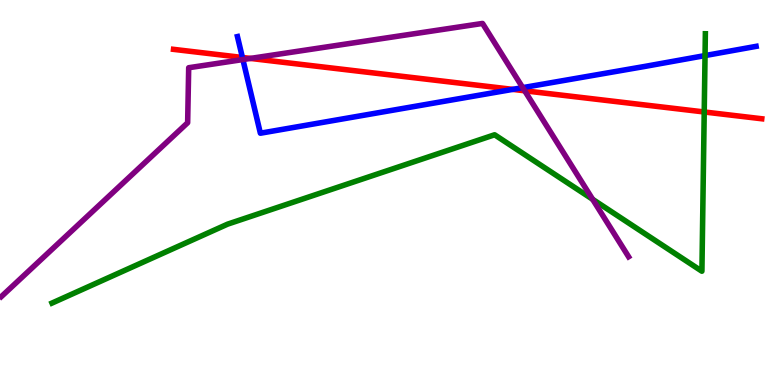[{'lines': ['blue', 'red'], 'intersections': [{'x': 3.13, 'y': 8.51}, {'x': 6.62, 'y': 7.68}]}, {'lines': ['green', 'red'], 'intersections': [{'x': 9.09, 'y': 7.09}]}, {'lines': ['purple', 'red'], 'intersections': [{'x': 3.23, 'y': 8.48}, {'x': 6.77, 'y': 7.64}]}, {'lines': ['blue', 'green'], 'intersections': [{'x': 9.1, 'y': 8.56}]}, {'lines': ['blue', 'purple'], 'intersections': [{'x': 3.13, 'y': 8.45}, {'x': 6.74, 'y': 7.72}]}, {'lines': ['green', 'purple'], 'intersections': [{'x': 7.65, 'y': 4.82}]}]